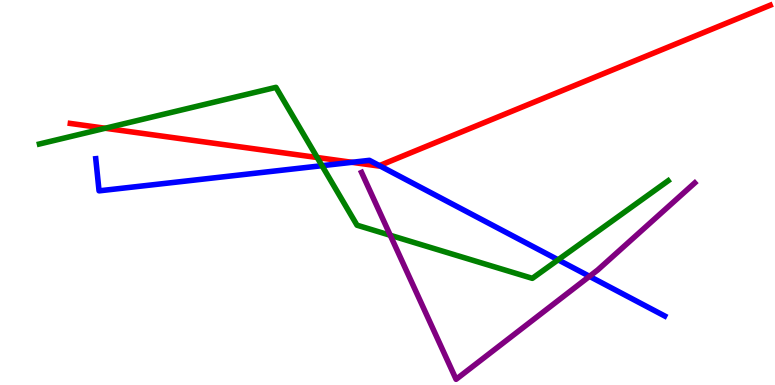[{'lines': ['blue', 'red'], 'intersections': [{'x': 4.54, 'y': 5.78}, {'x': 4.9, 'y': 5.7}]}, {'lines': ['green', 'red'], 'intersections': [{'x': 1.36, 'y': 6.67}, {'x': 4.09, 'y': 5.91}]}, {'lines': ['purple', 'red'], 'intersections': []}, {'lines': ['blue', 'green'], 'intersections': [{'x': 4.15, 'y': 5.7}, {'x': 7.2, 'y': 3.25}]}, {'lines': ['blue', 'purple'], 'intersections': [{'x': 7.61, 'y': 2.82}]}, {'lines': ['green', 'purple'], 'intersections': [{'x': 5.04, 'y': 3.89}]}]